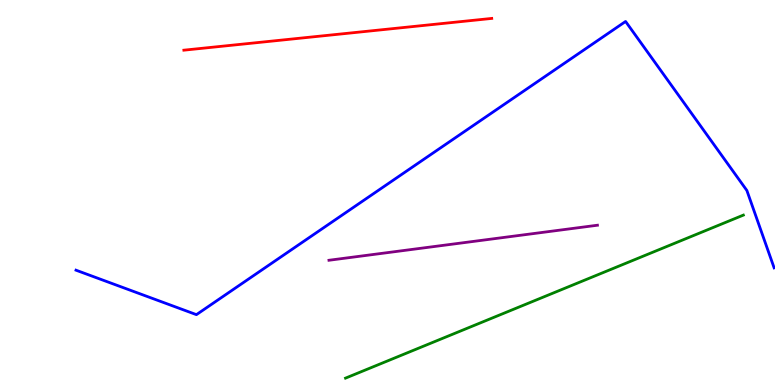[{'lines': ['blue', 'red'], 'intersections': []}, {'lines': ['green', 'red'], 'intersections': []}, {'lines': ['purple', 'red'], 'intersections': []}, {'lines': ['blue', 'green'], 'intersections': []}, {'lines': ['blue', 'purple'], 'intersections': []}, {'lines': ['green', 'purple'], 'intersections': []}]